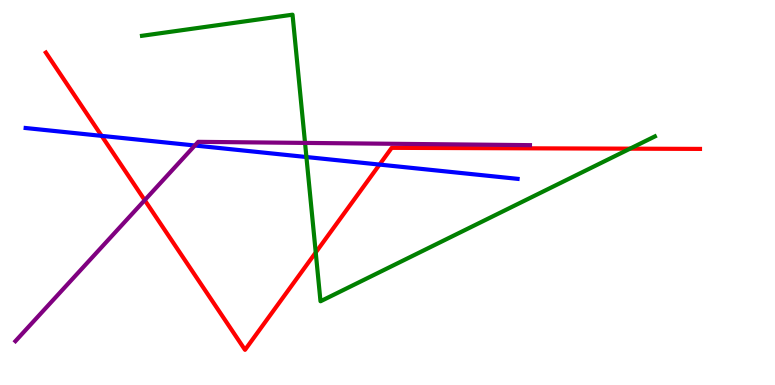[{'lines': ['blue', 'red'], 'intersections': [{'x': 1.31, 'y': 6.47}, {'x': 4.9, 'y': 5.73}]}, {'lines': ['green', 'red'], 'intersections': [{'x': 4.07, 'y': 3.44}, {'x': 8.13, 'y': 6.14}]}, {'lines': ['purple', 'red'], 'intersections': [{'x': 1.87, 'y': 4.8}]}, {'lines': ['blue', 'green'], 'intersections': [{'x': 3.95, 'y': 5.92}]}, {'lines': ['blue', 'purple'], 'intersections': [{'x': 2.51, 'y': 6.22}]}, {'lines': ['green', 'purple'], 'intersections': [{'x': 3.94, 'y': 6.29}]}]